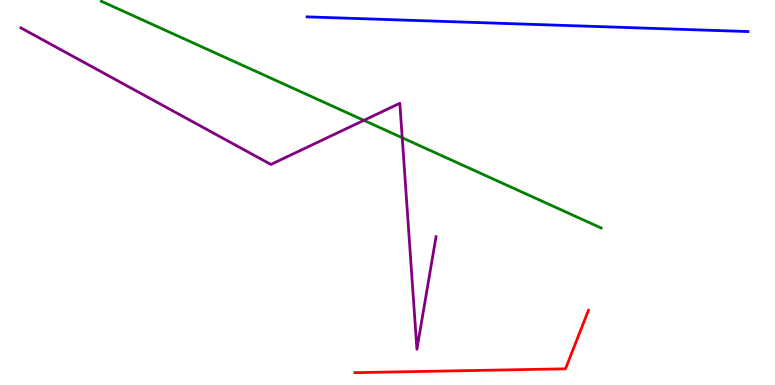[{'lines': ['blue', 'red'], 'intersections': []}, {'lines': ['green', 'red'], 'intersections': []}, {'lines': ['purple', 'red'], 'intersections': []}, {'lines': ['blue', 'green'], 'intersections': []}, {'lines': ['blue', 'purple'], 'intersections': []}, {'lines': ['green', 'purple'], 'intersections': [{'x': 4.69, 'y': 6.87}, {'x': 5.19, 'y': 6.42}]}]